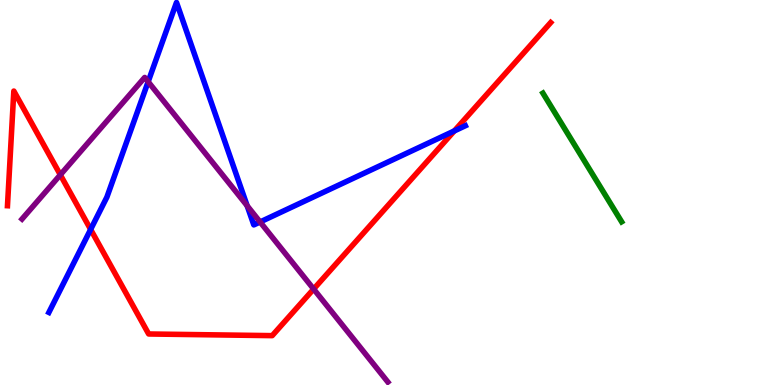[{'lines': ['blue', 'red'], 'intersections': [{'x': 1.17, 'y': 4.04}, {'x': 5.86, 'y': 6.6}]}, {'lines': ['green', 'red'], 'intersections': []}, {'lines': ['purple', 'red'], 'intersections': [{'x': 0.778, 'y': 5.46}, {'x': 4.05, 'y': 2.49}]}, {'lines': ['blue', 'green'], 'intersections': []}, {'lines': ['blue', 'purple'], 'intersections': [{'x': 1.91, 'y': 7.88}, {'x': 3.19, 'y': 4.66}, {'x': 3.36, 'y': 4.23}]}, {'lines': ['green', 'purple'], 'intersections': []}]